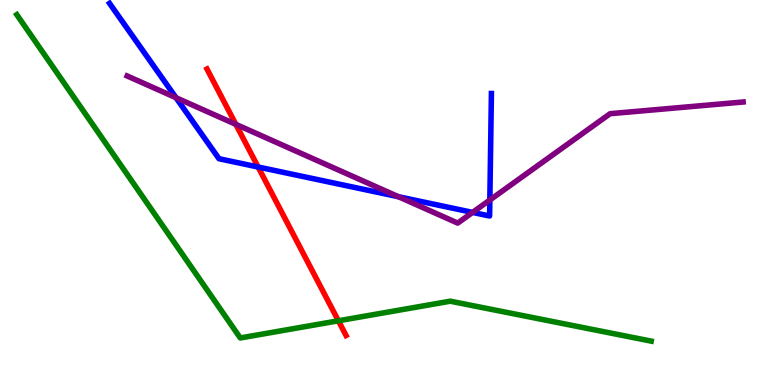[{'lines': ['blue', 'red'], 'intersections': [{'x': 3.33, 'y': 5.66}]}, {'lines': ['green', 'red'], 'intersections': [{'x': 4.37, 'y': 1.67}]}, {'lines': ['purple', 'red'], 'intersections': [{'x': 3.04, 'y': 6.77}]}, {'lines': ['blue', 'green'], 'intersections': []}, {'lines': ['blue', 'purple'], 'intersections': [{'x': 2.27, 'y': 7.46}, {'x': 5.14, 'y': 4.89}, {'x': 6.1, 'y': 4.48}, {'x': 6.32, 'y': 4.8}]}, {'lines': ['green', 'purple'], 'intersections': []}]